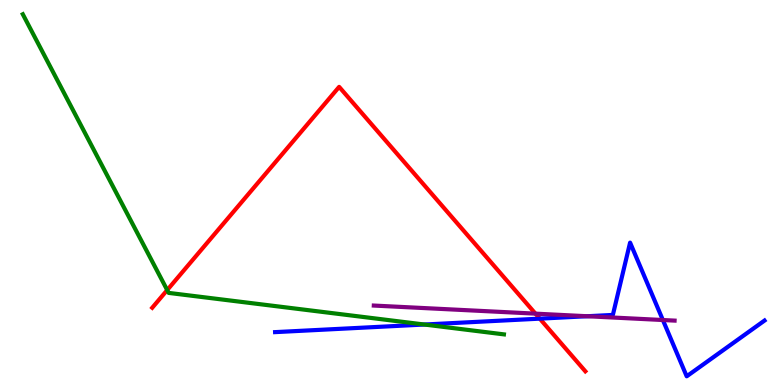[{'lines': ['blue', 'red'], 'intersections': [{'x': 6.96, 'y': 1.72}]}, {'lines': ['green', 'red'], 'intersections': [{'x': 2.16, 'y': 2.47}]}, {'lines': ['purple', 'red'], 'intersections': [{'x': 6.91, 'y': 1.85}]}, {'lines': ['blue', 'green'], 'intersections': [{'x': 5.48, 'y': 1.57}]}, {'lines': ['blue', 'purple'], 'intersections': [{'x': 7.58, 'y': 1.79}, {'x': 8.55, 'y': 1.69}]}, {'lines': ['green', 'purple'], 'intersections': []}]